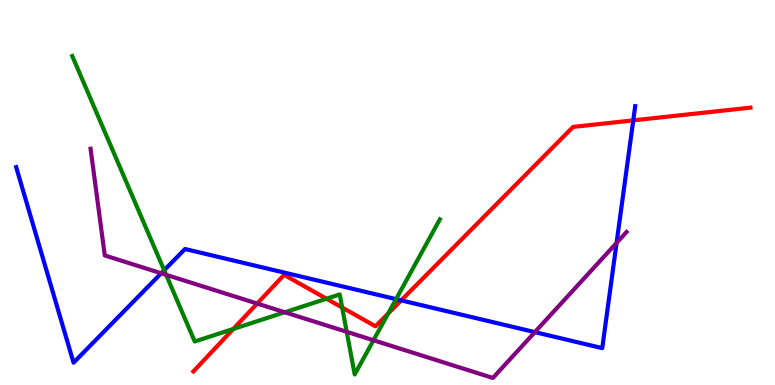[{'lines': ['blue', 'red'], 'intersections': [{'x': 5.18, 'y': 2.2}, {'x': 8.17, 'y': 6.87}]}, {'lines': ['green', 'red'], 'intersections': [{'x': 3.01, 'y': 1.46}, {'x': 4.21, 'y': 2.24}, {'x': 4.42, 'y': 2.01}, {'x': 5.01, 'y': 1.86}]}, {'lines': ['purple', 'red'], 'intersections': [{'x': 3.32, 'y': 2.12}]}, {'lines': ['blue', 'green'], 'intersections': [{'x': 2.12, 'y': 2.98}, {'x': 5.11, 'y': 2.23}]}, {'lines': ['blue', 'purple'], 'intersections': [{'x': 2.08, 'y': 2.9}, {'x': 6.9, 'y': 1.37}, {'x': 7.96, 'y': 3.69}]}, {'lines': ['green', 'purple'], 'intersections': [{'x': 2.14, 'y': 2.86}, {'x': 3.67, 'y': 1.89}, {'x': 4.47, 'y': 1.38}, {'x': 4.82, 'y': 1.16}]}]